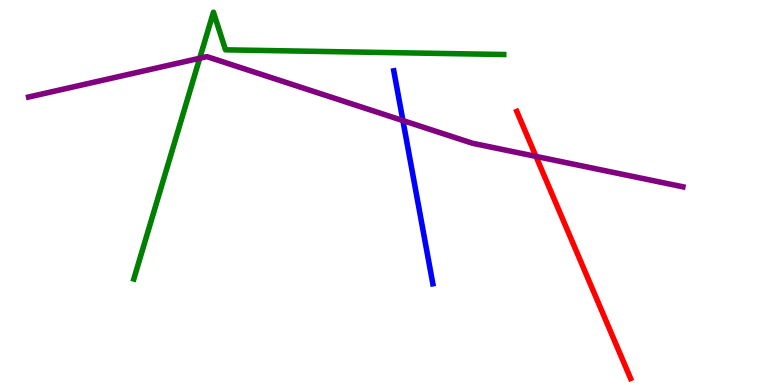[{'lines': ['blue', 'red'], 'intersections': []}, {'lines': ['green', 'red'], 'intersections': []}, {'lines': ['purple', 'red'], 'intersections': [{'x': 6.92, 'y': 5.94}]}, {'lines': ['blue', 'green'], 'intersections': []}, {'lines': ['blue', 'purple'], 'intersections': [{'x': 5.2, 'y': 6.87}]}, {'lines': ['green', 'purple'], 'intersections': [{'x': 2.58, 'y': 8.49}]}]